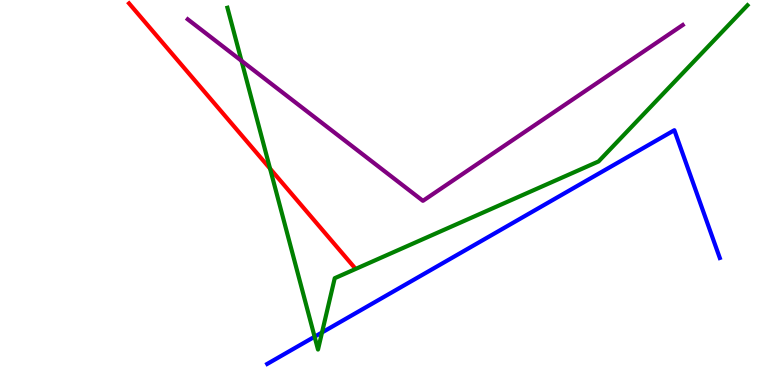[{'lines': ['blue', 'red'], 'intersections': []}, {'lines': ['green', 'red'], 'intersections': [{'x': 3.48, 'y': 5.62}]}, {'lines': ['purple', 'red'], 'intersections': []}, {'lines': ['blue', 'green'], 'intersections': [{'x': 4.06, 'y': 1.25}, {'x': 4.16, 'y': 1.36}]}, {'lines': ['blue', 'purple'], 'intersections': []}, {'lines': ['green', 'purple'], 'intersections': [{'x': 3.12, 'y': 8.42}]}]